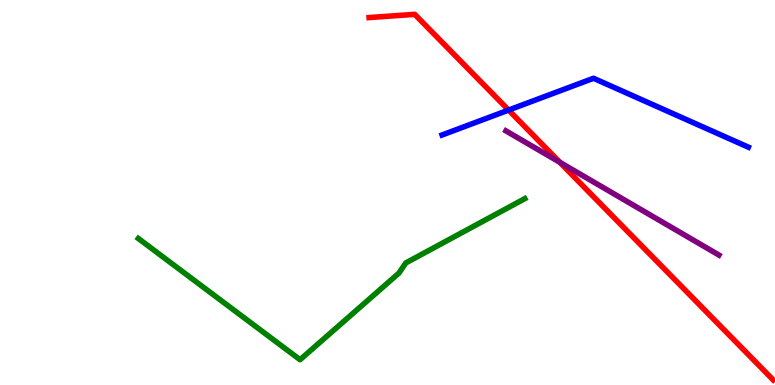[{'lines': ['blue', 'red'], 'intersections': [{'x': 6.56, 'y': 7.14}]}, {'lines': ['green', 'red'], 'intersections': []}, {'lines': ['purple', 'red'], 'intersections': [{'x': 7.22, 'y': 5.78}]}, {'lines': ['blue', 'green'], 'intersections': []}, {'lines': ['blue', 'purple'], 'intersections': []}, {'lines': ['green', 'purple'], 'intersections': []}]